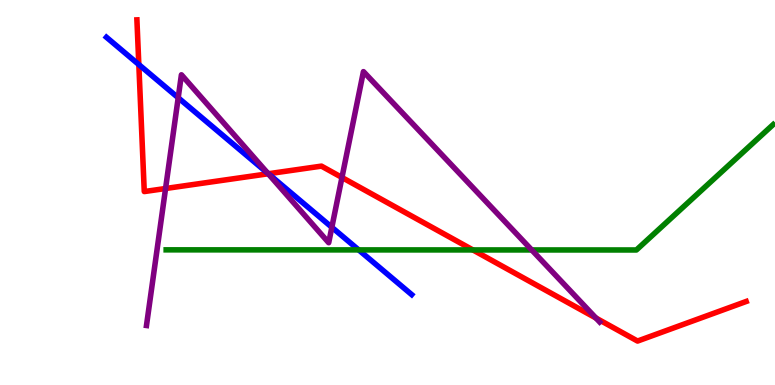[{'lines': ['blue', 'red'], 'intersections': [{'x': 1.79, 'y': 8.32}, {'x': 3.46, 'y': 5.49}]}, {'lines': ['green', 'red'], 'intersections': [{'x': 6.1, 'y': 3.51}]}, {'lines': ['purple', 'red'], 'intersections': [{'x': 2.14, 'y': 5.1}, {'x': 3.46, 'y': 5.49}, {'x': 4.41, 'y': 5.39}, {'x': 7.69, 'y': 1.74}]}, {'lines': ['blue', 'green'], 'intersections': [{'x': 4.63, 'y': 3.51}]}, {'lines': ['blue', 'purple'], 'intersections': [{'x': 2.3, 'y': 7.46}, {'x': 3.46, 'y': 5.5}, {'x': 4.28, 'y': 4.1}]}, {'lines': ['green', 'purple'], 'intersections': [{'x': 6.86, 'y': 3.51}]}]